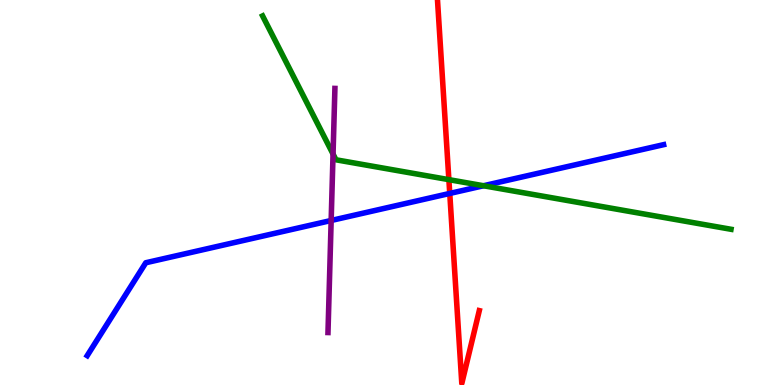[{'lines': ['blue', 'red'], 'intersections': [{'x': 5.8, 'y': 4.98}]}, {'lines': ['green', 'red'], 'intersections': [{'x': 5.79, 'y': 5.33}]}, {'lines': ['purple', 'red'], 'intersections': []}, {'lines': ['blue', 'green'], 'intersections': [{'x': 6.24, 'y': 5.18}]}, {'lines': ['blue', 'purple'], 'intersections': [{'x': 4.27, 'y': 4.27}]}, {'lines': ['green', 'purple'], 'intersections': [{'x': 4.3, 'y': 6.0}]}]